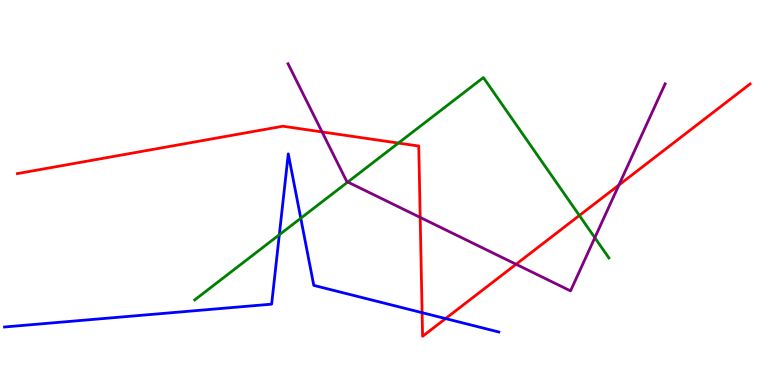[{'lines': ['blue', 'red'], 'intersections': [{'x': 5.45, 'y': 1.88}, {'x': 5.75, 'y': 1.73}]}, {'lines': ['green', 'red'], 'intersections': [{'x': 5.14, 'y': 6.28}, {'x': 7.48, 'y': 4.4}]}, {'lines': ['purple', 'red'], 'intersections': [{'x': 4.16, 'y': 6.57}, {'x': 5.42, 'y': 4.35}, {'x': 6.66, 'y': 3.14}, {'x': 7.99, 'y': 5.19}]}, {'lines': ['blue', 'green'], 'intersections': [{'x': 3.6, 'y': 3.9}, {'x': 3.88, 'y': 4.33}]}, {'lines': ['blue', 'purple'], 'intersections': []}, {'lines': ['green', 'purple'], 'intersections': [{'x': 4.49, 'y': 5.27}, {'x': 7.68, 'y': 3.83}]}]